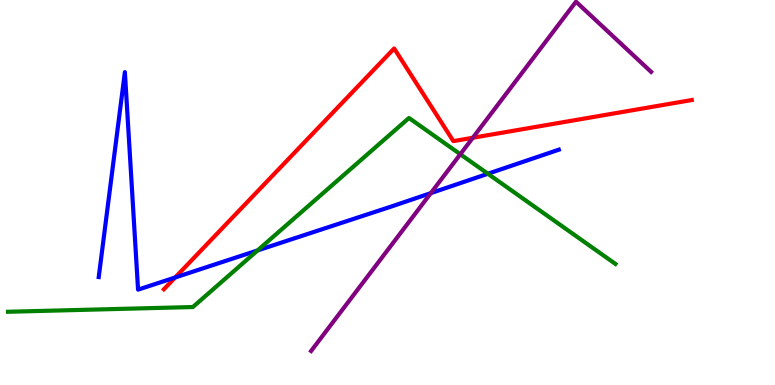[{'lines': ['blue', 'red'], 'intersections': [{'x': 2.26, 'y': 2.79}]}, {'lines': ['green', 'red'], 'intersections': []}, {'lines': ['purple', 'red'], 'intersections': [{'x': 6.1, 'y': 6.42}]}, {'lines': ['blue', 'green'], 'intersections': [{'x': 3.32, 'y': 3.5}, {'x': 6.3, 'y': 5.49}]}, {'lines': ['blue', 'purple'], 'intersections': [{'x': 5.56, 'y': 4.98}]}, {'lines': ['green', 'purple'], 'intersections': [{'x': 5.94, 'y': 5.99}]}]